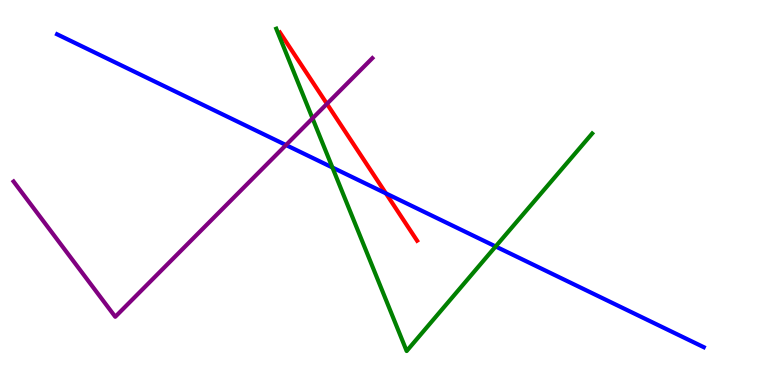[{'lines': ['blue', 'red'], 'intersections': [{'x': 4.98, 'y': 4.98}]}, {'lines': ['green', 'red'], 'intersections': []}, {'lines': ['purple', 'red'], 'intersections': [{'x': 4.22, 'y': 7.3}]}, {'lines': ['blue', 'green'], 'intersections': [{'x': 4.29, 'y': 5.65}, {'x': 6.4, 'y': 3.6}]}, {'lines': ['blue', 'purple'], 'intersections': [{'x': 3.69, 'y': 6.23}]}, {'lines': ['green', 'purple'], 'intersections': [{'x': 4.03, 'y': 6.93}]}]